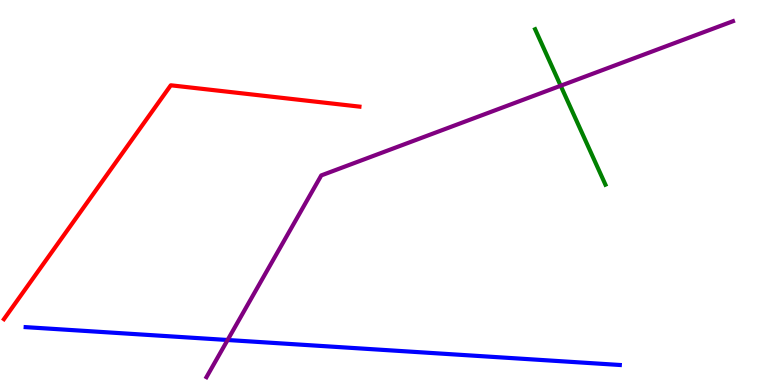[{'lines': ['blue', 'red'], 'intersections': []}, {'lines': ['green', 'red'], 'intersections': []}, {'lines': ['purple', 'red'], 'intersections': []}, {'lines': ['blue', 'green'], 'intersections': []}, {'lines': ['blue', 'purple'], 'intersections': [{'x': 2.94, 'y': 1.17}]}, {'lines': ['green', 'purple'], 'intersections': [{'x': 7.23, 'y': 7.77}]}]